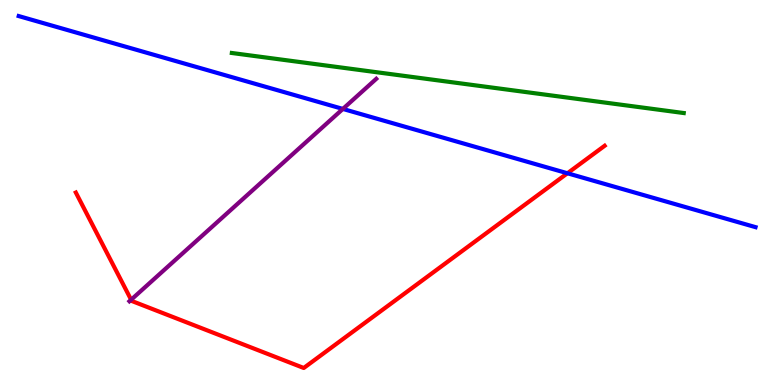[{'lines': ['blue', 'red'], 'intersections': [{'x': 7.32, 'y': 5.5}]}, {'lines': ['green', 'red'], 'intersections': []}, {'lines': ['purple', 'red'], 'intersections': [{'x': 1.69, 'y': 2.21}]}, {'lines': ['blue', 'green'], 'intersections': []}, {'lines': ['blue', 'purple'], 'intersections': [{'x': 4.42, 'y': 7.17}]}, {'lines': ['green', 'purple'], 'intersections': []}]